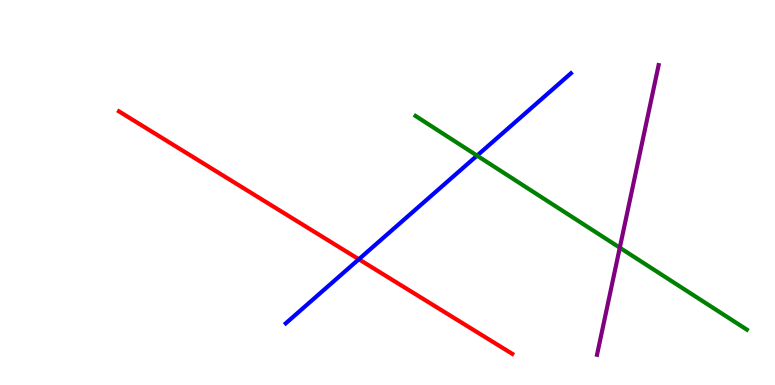[{'lines': ['blue', 'red'], 'intersections': [{'x': 4.63, 'y': 3.27}]}, {'lines': ['green', 'red'], 'intersections': []}, {'lines': ['purple', 'red'], 'intersections': []}, {'lines': ['blue', 'green'], 'intersections': [{'x': 6.16, 'y': 5.96}]}, {'lines': ['blue', 'purple'], 'intersections': []}, {'lines': ['green', 'purple'], 'intersections': [{'x': 8.0, 'y': 3.57}]}]